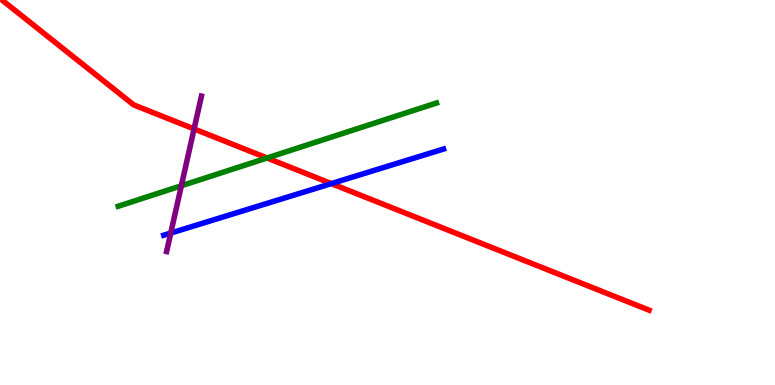[{'lines': ['blue', 'red'], 'intersections': [{'x': 4.28, 'y': 5.23}]}, {'lines': ['green', 'red'], 'intersections': [{'x': 3.45, 'y': 5.9}]}, {'lines': ['purple', 'red'], 'intersections': [{'x': 2.5, 'y': 6.65}]}, {'lines': ['blue', 'green'], 'intersections': []}, {'lines': ['blue', 'purple'], 'intersections': [{'x': 2.2, 'y': 3.95}]}, {'lines': ['green', 'purple'], 'intersections': [{'x': 2.34, 'y': 5.17}]}]